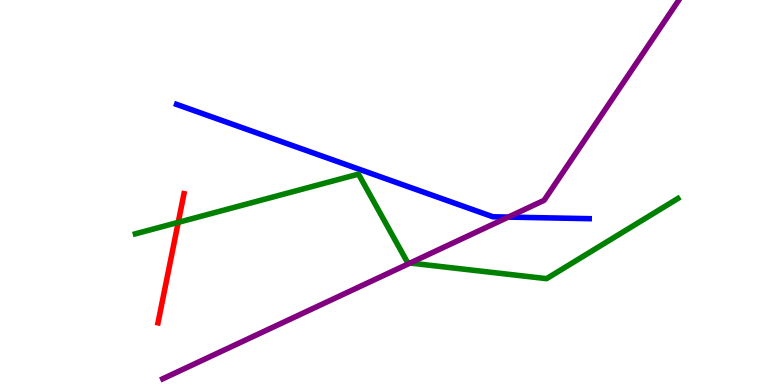[{'lines': ['blue', 'red'], 'intersections': []}, {'lines': ['green', 'red'], 'intersections': [{'x': 2.3, 'y': 4.22}]}, {'lines': ['purple', 'red'], 'intersections': []}, {'lines': ['blue', 'green'], 'intersections': []}, {'lines': ['blue', 'purple'], 'intersections': [{'x': 6.56, 'y': 4.36}]}, {'lines': ['green', 'purple'], 'intersections': [{'x': 5.29, 'y': 3.17}]}]